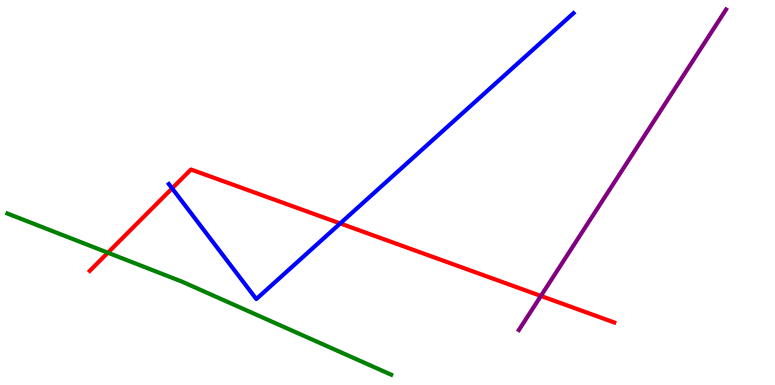[{'lines': ['blue', 'red'], 'intersections': [{'x': 2.22, 'y': 5.11}, {'x': 4.39, 'y': 4.2}]}, {'lines': ['green', 'red'], 'intersections': [{'x': 1.39, 'y': 3.44}]}, {'lines': ['purple', 'red'], 'intersections': [{'x': 6.98, 'y': 2.31}]}, {'lines': ['blue', 'green'], 'intersections': []}, {'lines': ['blue', 'purple'], 'intersections': []}, {'lines': ['green', 'purple'], 'intersections': []}]